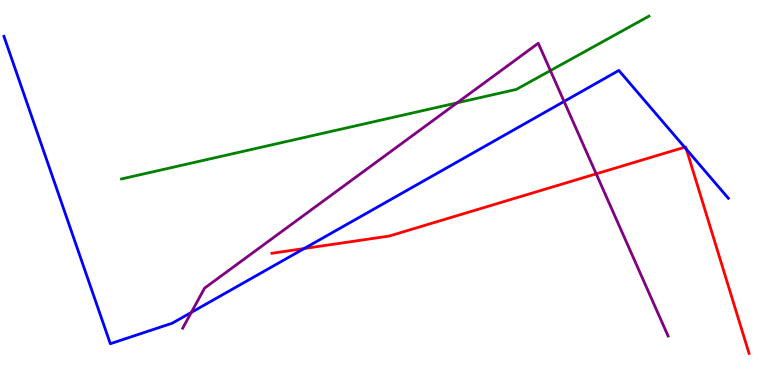[{'lines': ['blue', 'red'], 'intersections': [{'x': 3.92, 'y': 3.54}, {'x': 8.83, 'y': 6.18}, {'x': 8.86, 'y': 6.12}]}, {'lines': ['green', 'red'], 'intersections': []}, {'lines': ['purple', 'red'], 'intersections': [{'x': 7.69, 'y': 5.48}]}, {'lines': ['blue', 'green'], 'intersections': []}, {'lines': ['blue', 'purple'], 'intersections': [{'x': 2.47, 'y': 1.89}, {'x': 7.28, 'y': 7.37}]}, {'lines': ['green', 'purple'], 'intersections': [{'x': 5.9, 'y': 7.33}, {'x': 7.1, 'y': 8.17}]}]